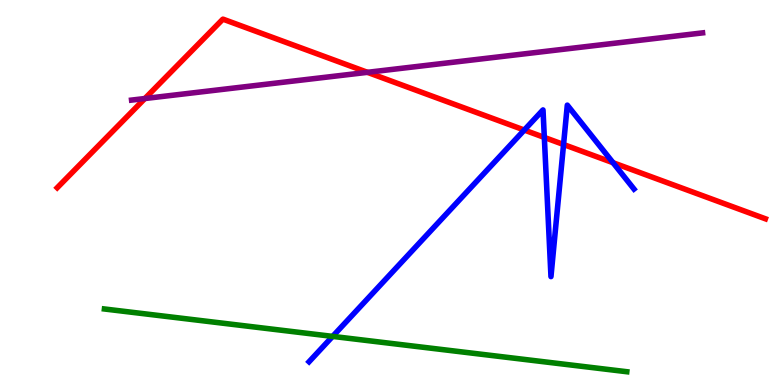[{'lines': ['blue', 'red'], 'intersections': [{'x': 6.77, 'y': 6.62}, {'x': 7.02, 'y': 6.43}, {'x': 7.27, 'y': 6.25}, {'x': 7.91, 'y': 5.77}]}, {'lines': ['green', 'red'], 'intersections': []}, {'lines': ['purple', 'red'], 'intersections': [{'x': 1.87, 'y': 7.44}, {'x': 4.74, 'y': 8.12}]}, {'lines': ['blue', 'green'], 'intersections': [{'x': 4.29, 'y': 1.26}]}, {'lines': ['blue', 'purple'], 'intersections': []}, {'lines': ['green', 'purple'], 'intersections': []}]